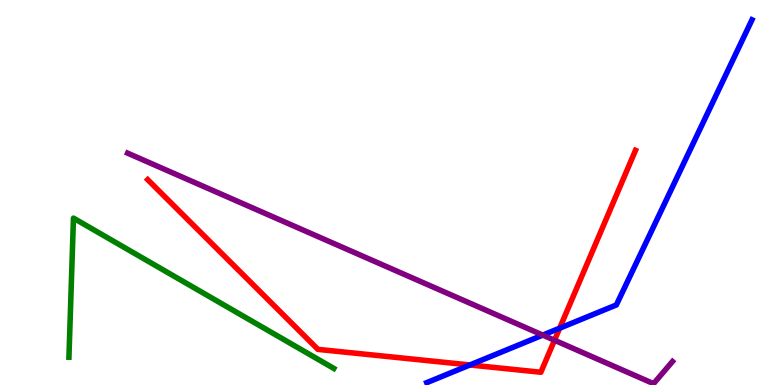[{'lines': ['blue', 'red'], 'intersections': [{'x': 6.06, 'y': 0.52}, {'x': 7.22, 'y': 1.48}]}, {'lines': ['green', 'red'], 'intersections': []}, {'lines': ['purple', 'red'], 'intersections': [{'x': 7.15, 'y': 1.16}]}, {'lines': ['blue', 'green'], 'intersections': []}, {'lines': ['blue', 'purple'], 'intersections': [{'x': 7.0, 'y': 1.3}]}, {'lines': ['green', 'purple'], 'intersections': []}]